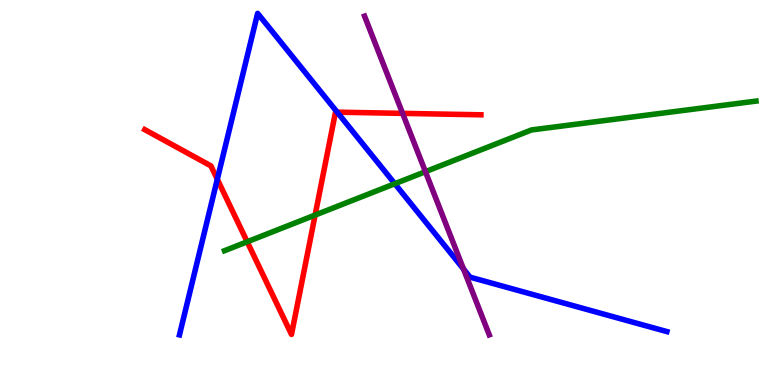[{'lines': ['blue', 'red'], 'intersections': [{'x': 2.8, 'y': 5.34}, {'x': 4.35, 'y': 7.09}]}, {'lines': ['green', 'red'], 'intersections': [{'x': 3.19, 'y': 3.72}, {'x': 4.07, 'y': 4.41}]}, {'lines': ['purple', 'red'], 'intersections': [{'x': 5.19, 'y': 7.06}]}, {'lines': ['blue', 'green'], 'intersections': [{'x': 5.09, 'y': 5.23}]}, {'lines': ['blue', 'purple'], 'intersections': [{'x': 5.98, 'y': 3.01}]}, {'lines': ['green', 'purple'], 'intersections': [{'x': 5.49, 'y': 5.54}]}]